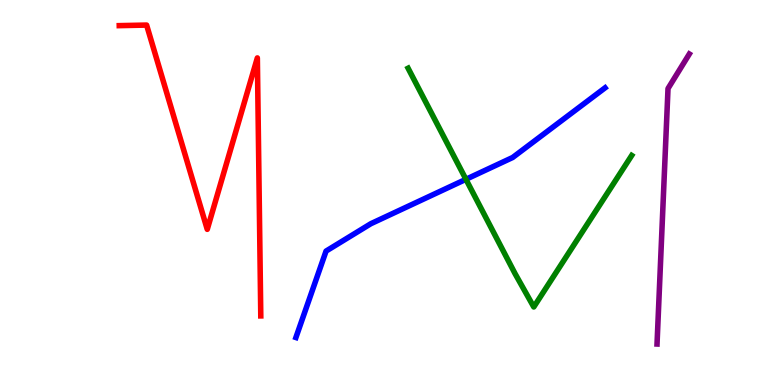[{'lines': ['blue', 'red'], 'intersections': []}, {'lines': ['green', 'red'], 'intersections': []}, {'lines': ['purple', 'red'], 'intersections': []}, {'lines': ['blue', 'green'], 'intersections': [{'x': 6.01, 'y': 5.34}]}, {'lines': ['blue', 'purple'], 'intersections': []}, {'lines': ['green', 'purple'], 'intersections': []}]